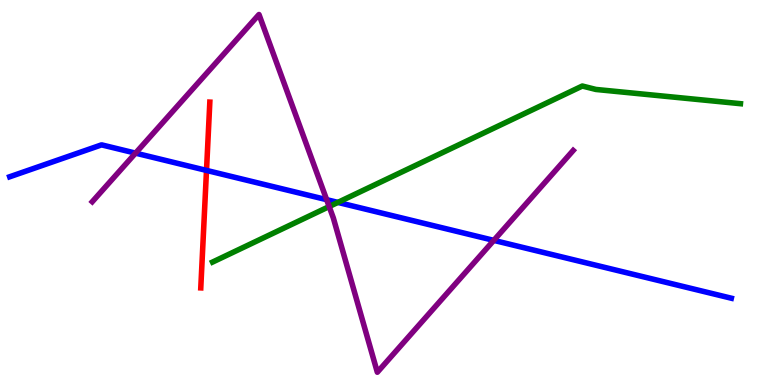[{'lines': ['blue', 'red'], 'intersections': [{'x': 2.66, 'y': 5.57}]}, {'lines': ['green', 'red'], 'intersections': []}, {'lines': ['purple', 'red'], 'intersections': []}, {'lines': ['blue', 'green'], 'intersections': [{'x': 4.36, 'y': 4.74}]}, {'lines': ['blue', 'purple'], 'intersections': [{'x': 1.75, 'y': 6.02}, {'x': 4.21, 'y': 4.81}, {'x': 6.37, 'y': 3.76}]}, {'lines': ['green', 'purple'], 'intersections': [{'x': 4.25, 'y': 4.63}]}]